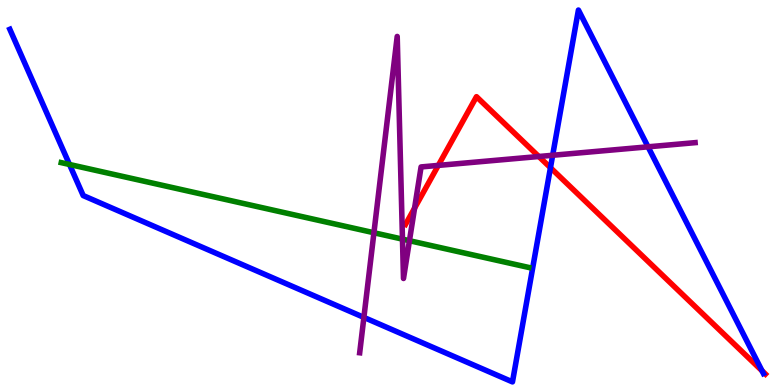[{'lines': ['blue', 'red'], 'intersections': [{'x': 7.1, 'y': 5.64}, {'x': 9.83, 'y': 0.37}]}, {'lines': ['green', 'red'], 'intersections': []}, {'lines': ['purple', 'red'], 'intersections': [{'x': 5.35, 'y': 4.59}, {'x': 5.66, 'y': 5.7}, {'x': 6.95, 'y': 5.93}]}, {'lines': ['blue', 'green'], 'intersections': [{'x': 0.897, 'y': 5.73}]}, {'lines': ['blue', 'purple'], 'intersections': [{'x': 4.7, 'y': 1.76}, {'x': 7.13, 'y': 5.97}, {'x': 8.36, 'y': 6.19}]}, {'lines': ['green', 'purple'], 'intersections': [{'x': 4.82, 'y': 3.95}, {'x': 5.19, 'y': 3.79}, {'x': 5.28, 'y': 3.75}]}]